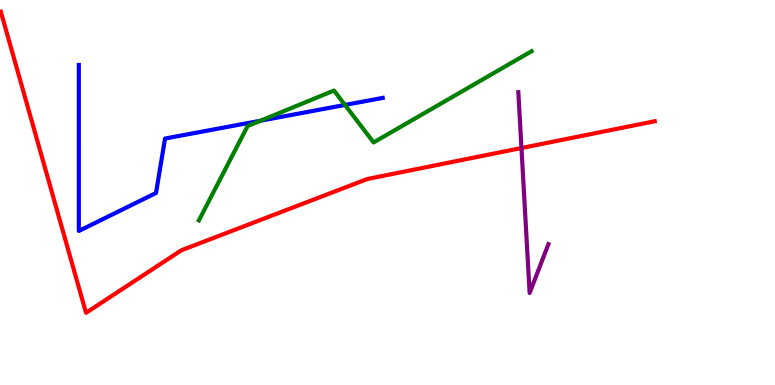[{'lines': ['blue', 'red'], 'intersections': []}, {'lines': ['green', 'red'], 'intersections': []}, {'lines': ['purple', 'red'], 'intersections': [{'x': 6.73, 'y': 6.16}]}, {'lines': ['blue', 'green'], 'intersections': [{'x': 3.36, 'y': 6.86}, {'x': 4.45, 'y': 7.27}]}, {'lines': ['blue', 'purple'], 'intersections': []}, {'lines': ['green', 'purple'], 'intersections': []}]